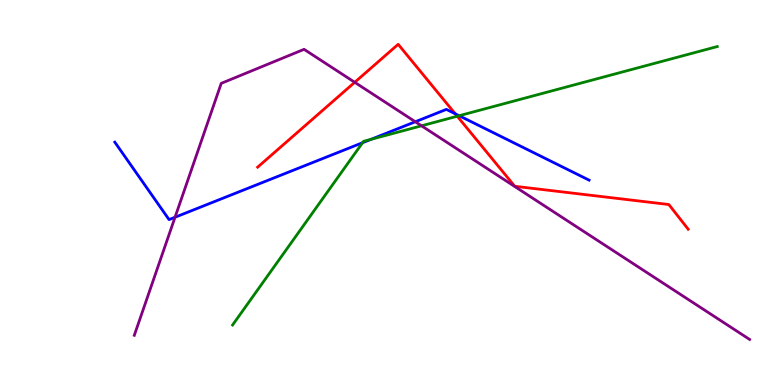[{'lines': ['blue', 'red'], 'intersections': [{'x': 5.87, 'y': 7.04}]}, {'lines': ['green', 'red'], 'intersections': [{'x': 5.9, 'y': 6.98}]}, {'lines': ['purple', 'red'], 'intersections': [{'x': 4.58, 'y': 7.86}]}, {'lines': ['blue', 'green'], 'intersections': [{'x': 4.68, 'y': 6.29}, {'x': 4.79, 'y': 6.38}, {'x': 5.92, 'y': 6.99}]}, {'lines': ['blue', 'purple'], 'intersections': [{'x': 2.26, 'y': 4.36}, {'x': 5.36, 'y': 6.84}]}, {'lines': ['green', 'purple'], 'intersections': [{'x': 5.44, 'y': 6.73}]}]